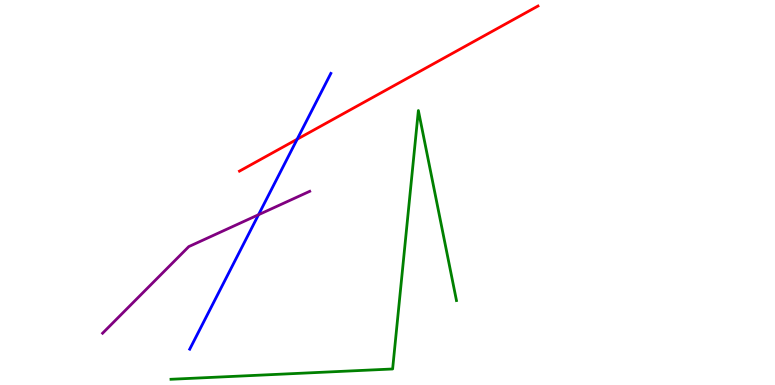[{'lines': ['blue', 'red'], 'intersections': [{'x': 3.83, 'y': 6.38}]}, {'lines': ['green', 'red'], 'intersections': []}, {'lines': ['purple', 'red'], 'intersections': []}, {'lines': ['blue', 'green'], 'intersections': []}, {'lines': ['blue', 'purple'], 'intersections': [{'x': 3.34, 'y': 4.42}]}, {'lines': ['green', 'purple'], 'intersections': []}]